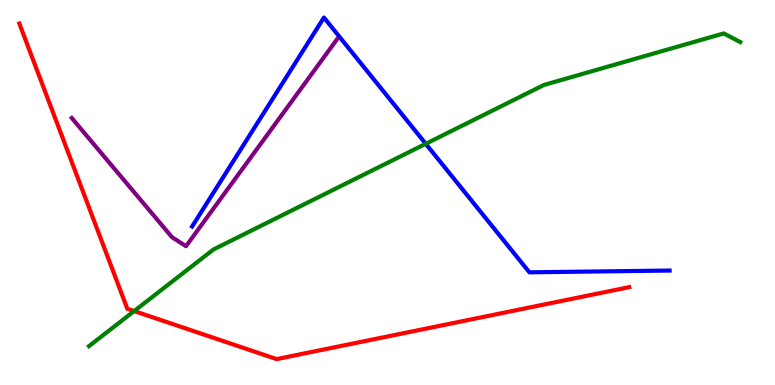[{'lines': ['blue', 'red'], 'intersections': []}, {'lines': ['green', 'red'], 'intersections': [{'x': 1.73, 'y': 1.92}]}, {'lines': ['purple', 'red'], 'intersections': []}, {'lines': ['blue', 'green'], 'intersections': [{'x': 5.49, 'y': 6.26}]}, {'lines': ['blue', 'purple'], 'intersections': []}, {'lines': ['green', 'purple'], 'intersections': []}]